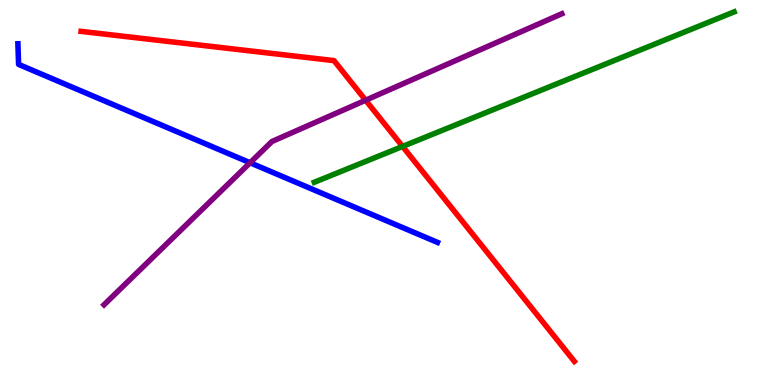[{'lines': ['blue', 'red'], 'intersections': []}, {'lines': ['green', 'red'], 'intersections': [{'x': 5.19, 'y': 6.2}]}, {'lines': ['purple', 'red'], 'intersections': [{'x': 4.72, 'y': 7.4}]}, {'lines': ['blue', 'green'], 'intersections': []}, {'lines': ['blue', 'purple'], 'intersections': [{'x': 3.23, 'y': 5.77}]}, {'lines': ['green', 'purple'], 'intersections': []}]